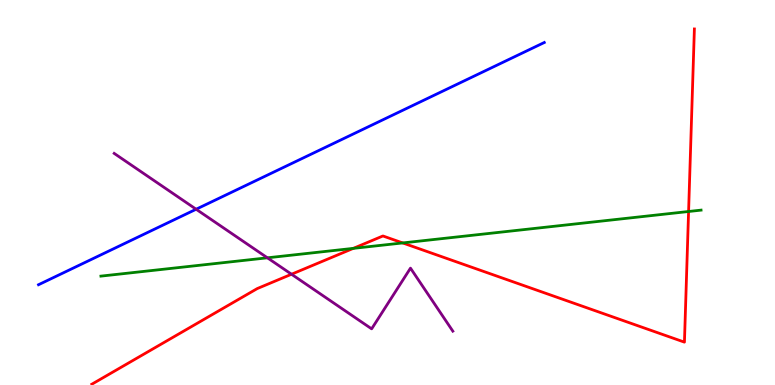[{'lines': ['blue', 'red'], 'intersections': []}, {'lines': ['green', 'red'], 'intersections': [{'x': 4.56, 'y': 3.55}, {'x': 5.2, 'y': 3.69}, {'x': 8.88, 'y': 4.51}]}, {'lines': ['purple', 'red'], 'intersections': [{'x': 3.76, 'y': 2.88}]}, {'lines': ['blue', 'green'], 'intersections': []}, {'lines': ['blue', 'purple'], 'intersections': [{'x': 2.53, 'y': 4.57}]}, {'lines': ['green', 'purple'], 'intersections': [{'x': 3.45, 'y': 3.3}]}]